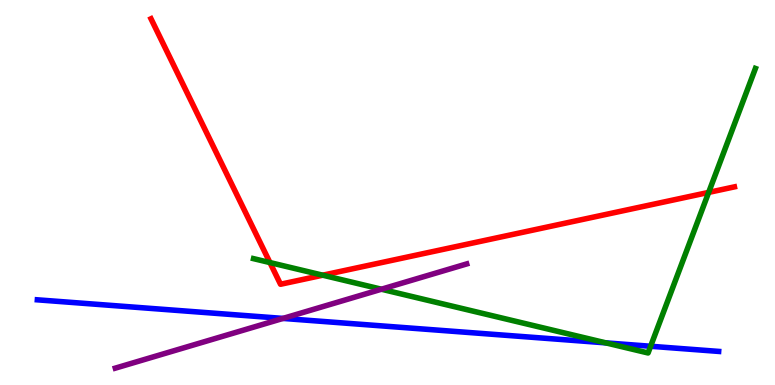[{'lines': ['blue', 'red'], 'intersections': []}, {'lines': ['green', 'red'], 'intersections': [{'x': 3.48, 'y': 3.18}, {'x': 4.16, 'y': 2.85}, {'x': 9.14, 'y': 5.0}]}, {'lines': ['purple', 'red'], 'intersections': []}, {'lines': ['blue', 'green'], 'intersections': [{'x': 7.82, 'y': 1.09}, {'x': 8.4, 'y': 1.01}]}, {'lines': ['blue', 'purple'], 'intersections': [{'x': 3.65, 'y': 1.73}]}, {'lines': ['green', 'purple'], 'intersections': [{'x': 4.92, 'y': 2.49}]}]